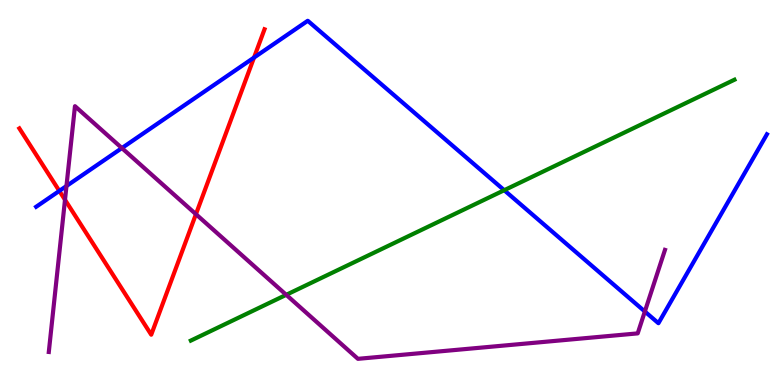[{'lines': ['blue', 'red'], 'intersections': [{'x': 0.765, 'y': 5.04}, {'x': 3.28, 'y': 8.5}]}, {'lines': ['green', 'red'], 'intersections': []}, {'lines': ['purple', 'red'], 'intersections': [{'x': 0.839, 'y': 4.81}, {'x': 2.53, 'y': 4.44}]}, {'lines': ['blue', 'green'], 'intersections': [{'x': 6.51, 'y': 5.06}]}, {'lines': ['blue', 'purple'], 'intersections': [{'x': 0.858, 'y': 5.17}, {'x': 1.57, 'y': 6.15}, {'x': 8.32, 'y': 1.91}]}, {'lines': ['green', 'purple'], 'intersections': [{'x': 3.69, 'y': 2.34}]}]